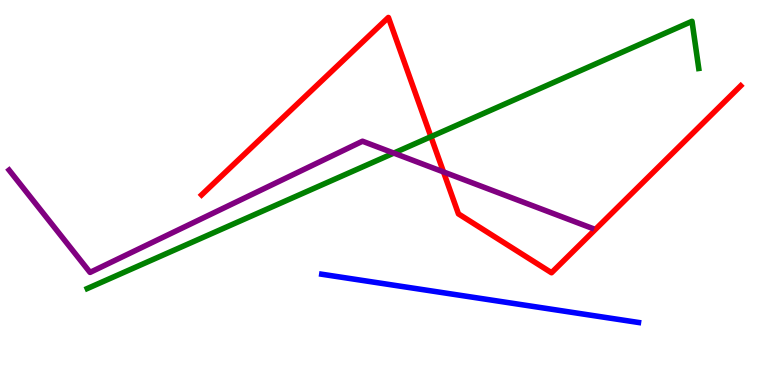[{'lines': ['blue', 'red'], 'intersections': []}, {'lines': ['green', 'red'], 'intersections': [{'x': 5.56, 'y': 6.45}]}, {'lines': ['purple', 'red'], 'intersections': [{'x': 5.72, 'y': 5.53}]}, {'lines': ['blue', 'green'], 'intersections': []}, {'lines': ['blue', 'purple'], 'intersections': []}, {'lines': ['green', 'purple'], 'intersections': [{'x': 5.08, 'y': 6.02}]}]